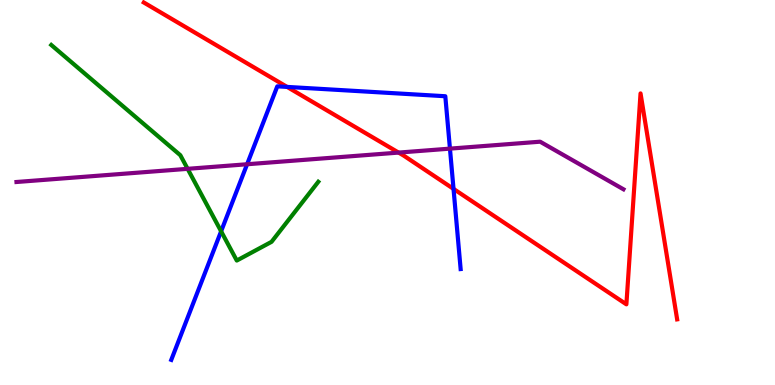[{'lines': ['blue', 'red'], 'intersections': [{'x': 3.7, 'y': 7.74}, {'x': 5.85, 'y': 5.09}]}, {'lines': ['green', 'red'], 'intersections': []}, {'lines': ['purple', 'red'], 'intersections': [{'x': 5.14, 'y': 6.04}]}, {'lines': ['blue', 'green'], 'intersections': [{'x': 2.85, 'y': 3.99}]}, {'lines': ['blue', 'purple'], 'intersections': [{'x': 3.19, 'y': 5.73}, {'x': 5.81, 'y': 6.14}]}, {'lines': ['green', 'purple'], 'intersections': [{'x': 2.42, 'y': 5.61}]}]